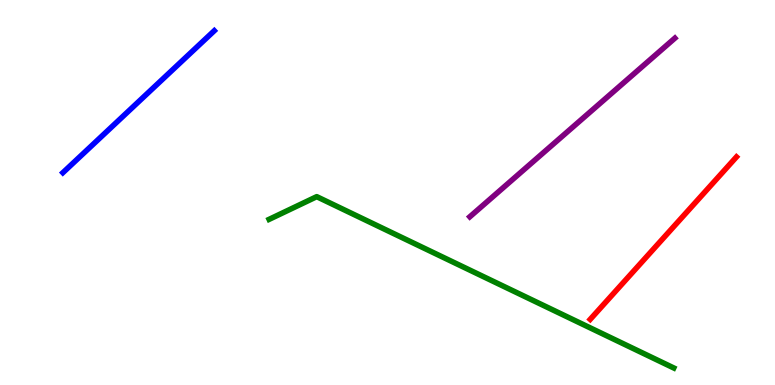[{'lines': ['blue', 'red'], 'intersections': []}, {'lines': ['green', 'red'], 'intersections': []}, {'lines': ['purple', 'red'], 'intersections': []}, {'lines': ['blue', 'green'], 'intersections': []}, {'lines': ['blue', 'purple'], 'intersections': []}, {'lines': ['green', 'purple'], 'intersections': []}]